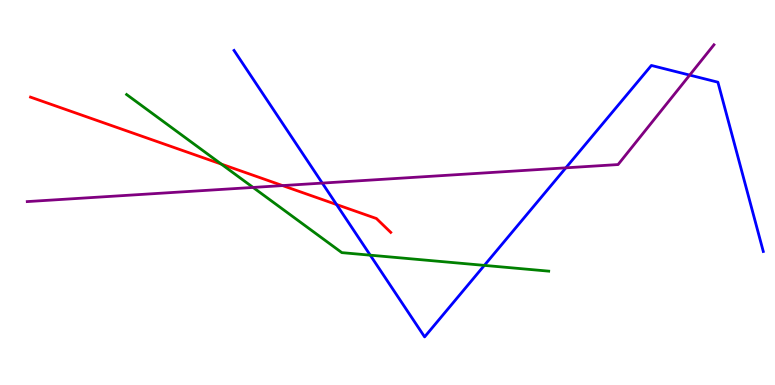[{'lines': ['blue', 'red'], 'intersections': [{'x': 4.34, 'y': 4.69}]}, {'lines': ['green', 'red'], 'intersections': [{'x': 2.86, 'y': 5.74}]}, {'lines': ['purple', 'red'], 'intersections': [{'x': 3.65, 'y': 5.18}]}, {'lines': ['blue', 'green'], 'intersections': [{'x': 4.78, 'y': 3.37}, {'x': 6.25, 'y': 3.11}]}, {'lines': ['blue', 'purple'], 'intersections': [{'x': 4.16, 'y': 5.24}, {'x': 7.3, 'y': 5.64}, {'x': 8.9, 'y': 8.05}]}, {'lines': ['green', 'purple'], 'intersections': [{'x': 3.27, 'y': 5.13}]}]